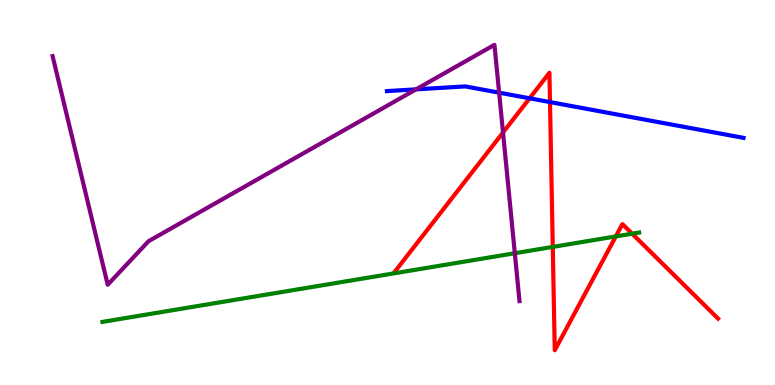[{'lines': ['blue', 'red'], 'intersections': [{'x': 6.83, 'y': 7.45}, {'x': 7.1, 'y': 7.35}]}, {'lines': ['green', 'red'], 'intersections': [{'x': 7.13, 'y': 3.59}, {'x': 7.95, 'y': 3.86}, {'x': 8.16, 'y': 3.93}]}, {'lines': ['purple', 'red'], 'intersections': [{'x': 6.49, 'y': 6.56}]}, {'lines': ['blue', 'green'], 'intersections': []}, {'lines': ['blue', 'purple'], 'intersections': [{'x': 5.37, 'y': 7.68}, {'x': 6.44, 'y': 7.59}]}, {'lines': ['green', 'purple'], 'intersections': [{'x': 6.64, 'y': 3.42}]}]